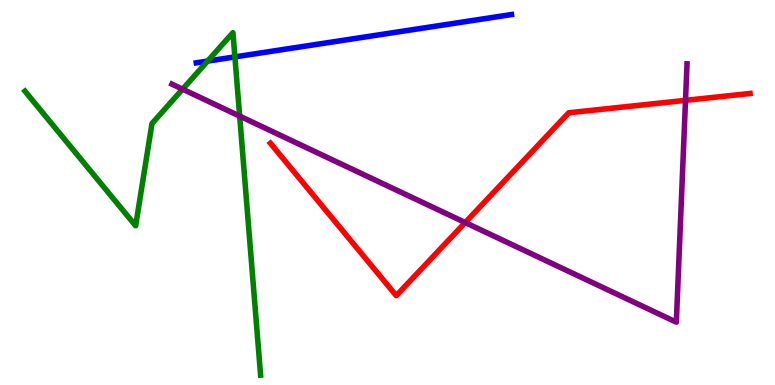[{'lines': ['blue', 'red'], 'intersections': []}, {'lines': ['green', 'red'], 'intersections': []}, {'lines': ['purple', 'red'], 'intersections': [{'x': 6.0, 'y': 4.22}, {'x': 8.85, 'y': 7.39}]}, {'lines': ['blue', 'green'], 'intersections': [{'x': 2.68, 'y': 8.41}, {'x': 3.03, 'y': 8.52}]}, {'lines': ['blue', 'purple'], 'intersections': []}, {'lines': ['green', 'purple'], 'intersections': [{'x': 2.36, 'y': 7.68}, {'x': 3.09, 'y': 6.98}]}]